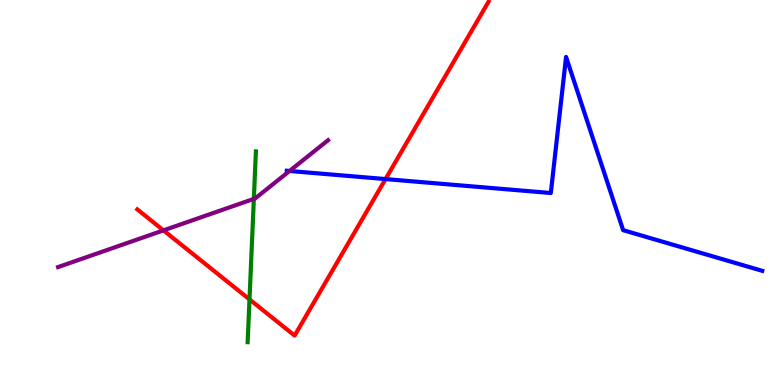[{'lines': ['blue', 'red'], 'intersections': [{'x': 4.97, 'y': 5.35}]}, {'lines': ['green', 'red'], 'intersections': [{'x': 3.22, 'y': 2.22}]}, {'lines': ['purple', 'red'], 'intersections': [{'x': 2.11, 'y': 4.02}]}, {'lines': ['blue', 'green'], 'intersections': []}, {'lines': ['blue', 'purple'], 'intersections': [{'x': 3.74, 'y': 5.56}]}, {'lines': ['green', 'purple'], 'intersections': [{'x': 3.28, 'y': 4.83}]}]